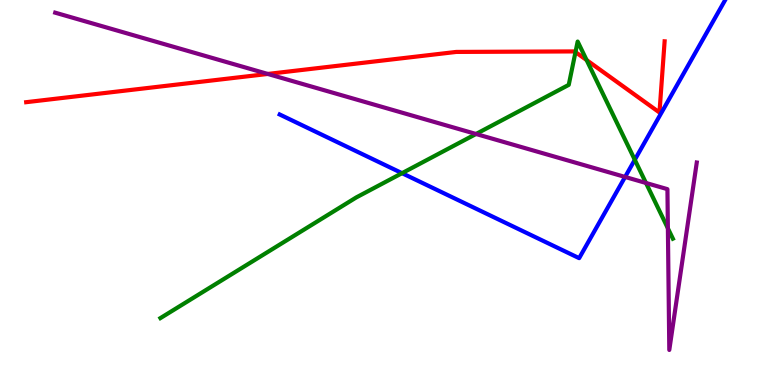[{'lines': ['blue', 'red'], 'intersections': []}, {'lines': ['green', 'red'], 'intersections': [{'x': 7.43, 'y': 8.65}, {'x': 7.57, 'y': 8.44}]}, {'lines': ['purple', 'red'], 'intersections': [{'x': 3.46, 'y': 8.08}]}, {'lines': ['blue', 'green'], 'intersections': [{'x': 5.19, 'y': 5.5}, {'x': 8.19, 'y': 5.85}]}, {'lines': ['blue', 'purple'], 'intersections': [{'x': 8.07, 'y': 5.4}]}, {'lines': ['green', 'purple'], 'intersections': [{'x': 6.14, 'y': 6.52}, {'x': 8.34, 'y': 5.25}, {'x': 8.62, 'y': 4.07}]}]